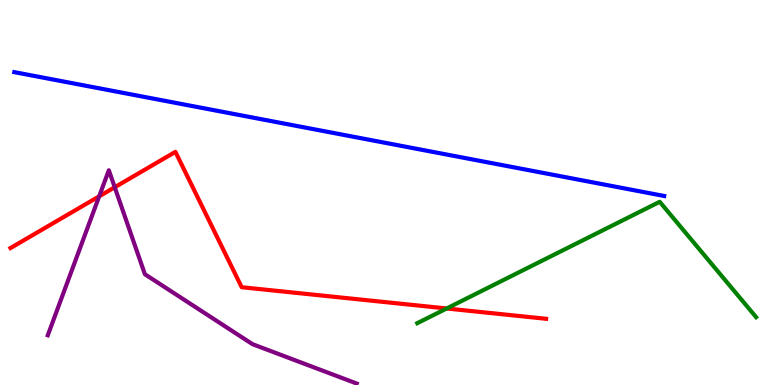[{'lines': ['blue', 'red'], 'intersections': []}, {'lines': ['green', 'red'], 'intersections': [{'x': 5.76, 'y': 1.99}]}, {'lines': ['purple', 'red'], 'intersections': [{'x': 1.28, 'y': 4.9}, {'x': 1.48, 'y': 5.14}]}, {'lines': ['blue', 'green'], 'intersections': []}, {'lines': ['blue', 'purple'], 'intersections': []}, {'lines': ['green', 'purple'], 'intersections': []}]